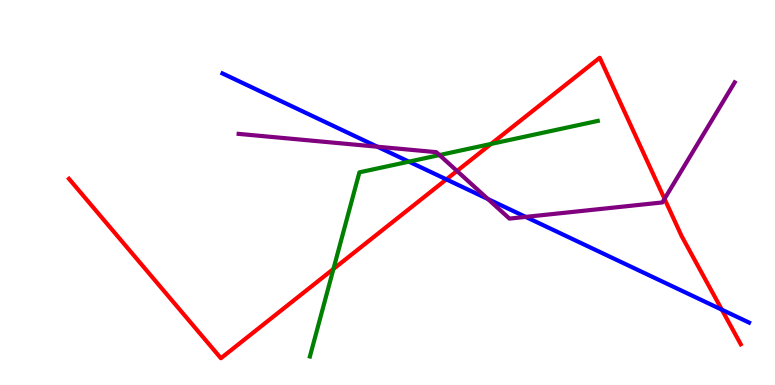[{'lines': ['blue', 'red'], 'intersections': [{'x': 5.76, 'y': 5.34}, {'x': 9.31, 'y': 1.96}]}, {'lines': ['green', 'red'], 'intersections': [{'x': 4.3, 'y': 3.01}, {'x': 6.34, 'y': 6.26}]}, {'lines': ['purple', 'red'], 'intersections': [{'x': 5.9, 'y': 5.56}, {'x': 8.57, 'y': 4.84}]}, {'lines': ['blue', 'green'], 'intersections': [{'x': 5.28, 'y': 5.8}]}, {'lines': ['blue', 'purple'], 'intersections': [{'x': 4.87, 'y': 6.19}, {'x': 6.3, 'y': 4.83}, {'x': 6.78, 'y': 4.37}]}, {'lines': ['green', 'purple'], 'intersections': [{'x': 5.67, 'y': 5.97}]}]